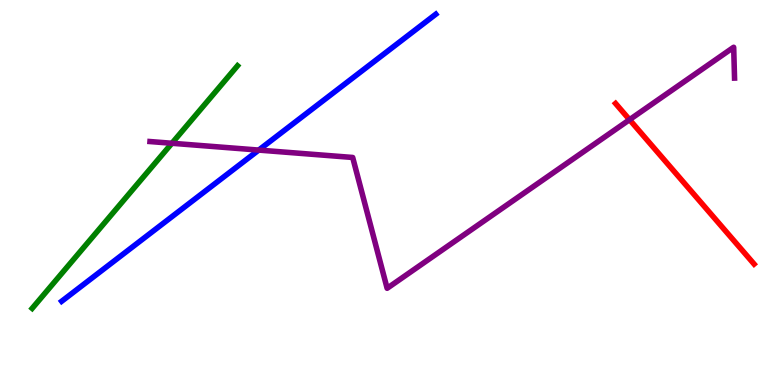[{'lines': ['blue', 'red'], 'intersections': []}, {'lines': ['green', 'red'], 'intersections': []}, {'lines': ['purple', 'red'], 'intersections': [{'x': 8.12, 'y': 6.89}]}, {'lines': ['blue', 'green'], 'intersections': []}, {'lines': ['blue', 'purple'], 'intersections': [{'x': 3.34, 'y': 6.1}]}, {'lines': ['green', 'purple'], 'intersections': [{'x': 2.22, 'y': 6.28}]}]